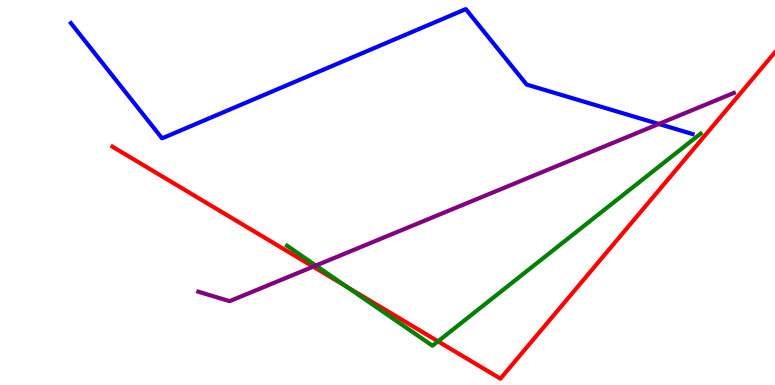[{'lines': ['blue', 'red'], 'intersections': []}, {'lines': ['green', 'red'], 'intersections': [{'x': 4.47, 'y': 2.55}, {'x': 5.65, 'y': 1.13}]}, {'lines': ['purple', 'red'], 'intersections': [{'x': 4.04, 'y': 3.07}]}, {'lines': ['blue', 'green'], 'intersections': []}, {'lines': ['blue', 'purple'], 'intersections': [{'x': 8.5, 'y': 6.78}]}, {'lines': ['green', 'purple'], 'intersections': [{'x': 4.08, 'y': 3.1}]}]